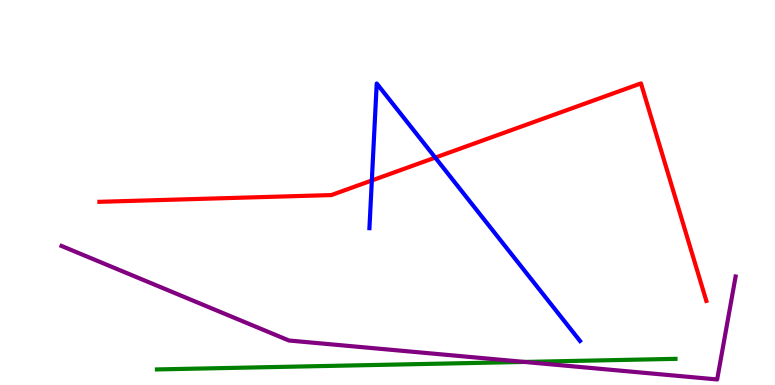[{'lines': ['blue', 'red'], 'intersections': [{'x': 4.8, 'y': 5.31}, {'x': 5.62, 'y': 5.91}]}, {'lines': ['green', 'red'], 'intersections': []}, {'lines': ['purple', 'red'], 'intersections': []}, {'lines': ['blue', 'green'], 'intersections': []}, {'lines': ['blue', 'purple'], 'intersections': []}, {'lines': ['green', 'purple'], 'intersections': [{'x': 6.77, 'y': 0.599}]}]